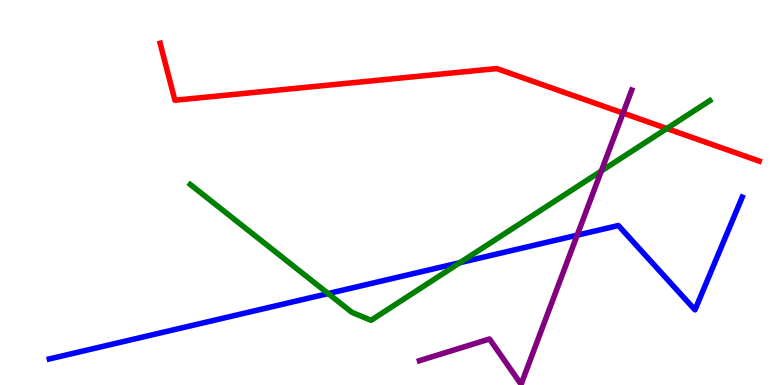[{'lines': ['blue', 'red'], 'intersections': []}, {'lines': ['green', 'red'], 'intersections': [{'x': 8.6, 'y': 6.66}]}, {'lines': ['purple', 'red'], 'intersections': [{'x': 8.04, 'y': 7.06}]}, {'lines': ['blue', 'green'], 'intersections': [{'x': 4.23, 'y': 2.37}, {'x': 5.93, 'y': 3.18}]}, {'lines': ['blue', 'purple'], 'intersections': [{'x': 7.45, 'y': 3.89}]}, {'lines': ['green', 'purple'], 'intersections': [{'x': 7.76, 'y': 5.56}]}]